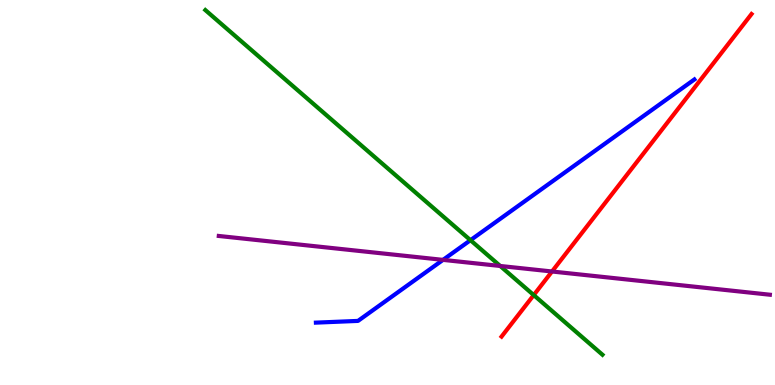[{'lines': ['blue', 'red'], 'intersections': []}, {'lines': ['green', 'red'], 'intersections': [{'x': 6.89, 'y': 2.34}]}, {'lines': ['purple', 'red'], 'intersections': [{'x': 7.12, 'y': 2.95}]}, {'lines': ['blue', 'green'], 'intersections': [{'x': 6.07, 'y': 3.76}]}, {'lines': ['blue', 'purple'], 'intersections': [{'x': 5.72, 'y': 3.25}]}, {'lines': ['green', 'purple'], 'intersections': [{'x': 6.45, 'y': 3.09}]}]